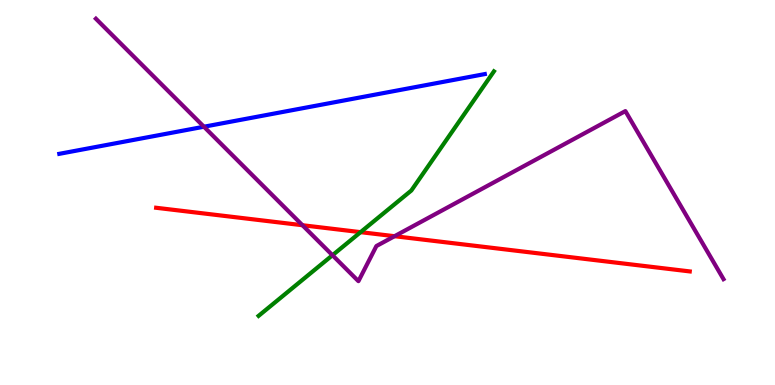[{'lines': ['blue', 'red'], 'intersections': []}, {'lines': ['green', 'red'], 'intersections': [{'x': 4.65, 'y': 3.97}]}, {'lines': ['purple', 'red'], 'intersections': [{'x': 3.9, 'y': 4.15}, {'x': 5.09, 'y': 3.86}]}, {'lines': ['blue', 'green'], 'intersections': []}, {'lines': ['blue', 'purple'], 'intersections': [{'x': 2.63, 'y': 6.71}]}, {'lines': ['green', 'purple'], 'intersections': [{'x': 4.29, 'y': 3.37}]}]